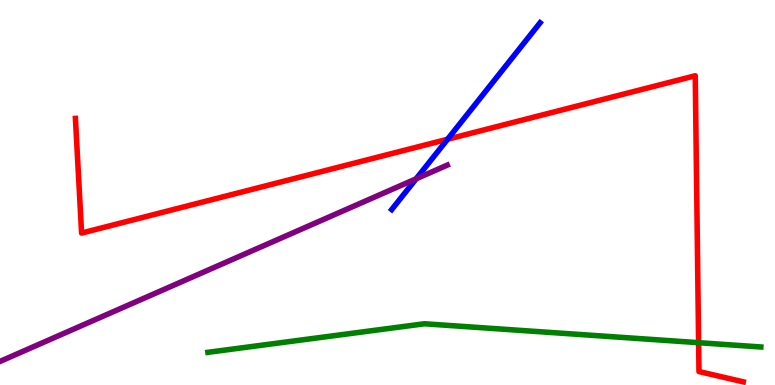[{'lines': ['blue', 'red'], 'intersections': [{'x': 5.77, 'y': 6.38}]}, {'lines': ['green', 'red'], 'intersections': [{'x': 9.01, 'y': 1.1}]}, {'lines': ['purple', 'red'], 'intersections': []}, {'lines': ['blue', 'green'], 'intersections': []}, {'lines': ['blue', 'purple'], 'intersections': [{'x': 5.37, 'y': 5.36}]}, {'lines': ['green', 'purple'], 'intersections': []}]